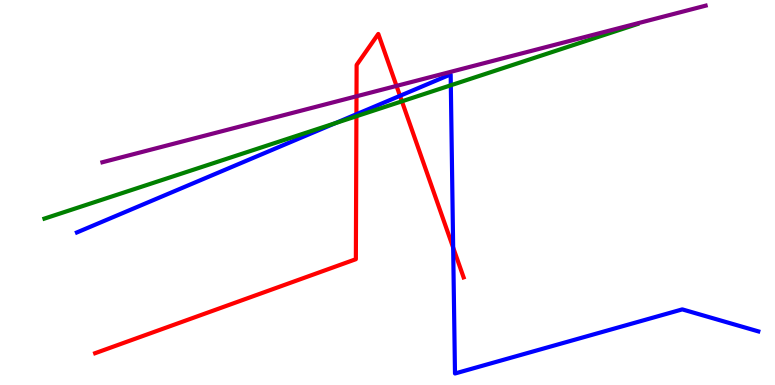[{'lines': ['blue', 'red'], 'intersections': [{'x': 4.6, 'y': 7.03}, {'x': 5.16, 'y': 7.51}, {'x': 5.85, 'y': 3.57}]}, {'lines': ['green', 'red'], 'intersections': [{'x': 4.6, 'y': 6.98}, {'x': 5.19, 'y': 7.37}]}, {'lines': ['purple', 'red'], 'intersections': [{'x': 4.6, 'y': 7.5}, {'x': 5.12, 'y': 7.77}]}, {'lines': ['blue', 'green'], 'intersections': [{'x': 4.33, 'y': 6.8}, {'x': 5.82, 'y': 7.79}]}, {'lines': ['blue', 'purple'], 'intersections': []}, {'lines': ['green', 'purple'], 'intersections': []}]